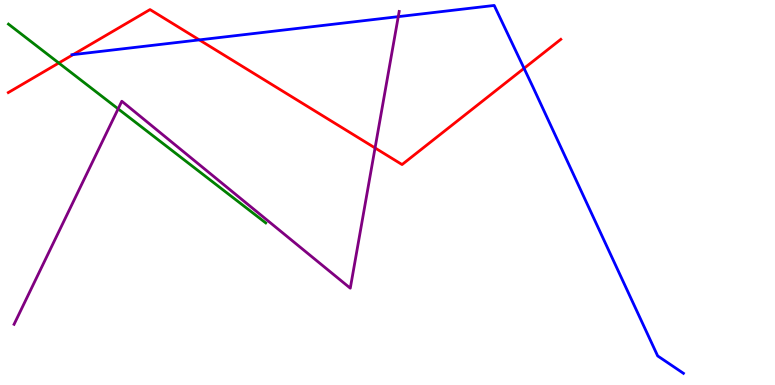[{'lines': ['blue', 'red'], 'intersections': [{'x': 0.943, 'y': 8.58}, {'x': 2.57, 'y': 8.96}, {'x': 6.76, 'y': 8.23}]}, {'lines': ['green', 'red'], 'intersections': [{'x': 0.759, 'y': 8.36}]}, {'lines': ['purple', 'red'], 'intersections': [{'x': 4.84, 'y': 6.16}]}, {'lines': ['blue', 'green'], 'intersections': []}, {'lines': ['blue', 'purple'], 'intersections': [{'x': 5.14, 'y': 9.57}]}, {'lines': ['green', 'purple'], 'intersections': [{'x': 1.52, 'y': 7.17}]}]